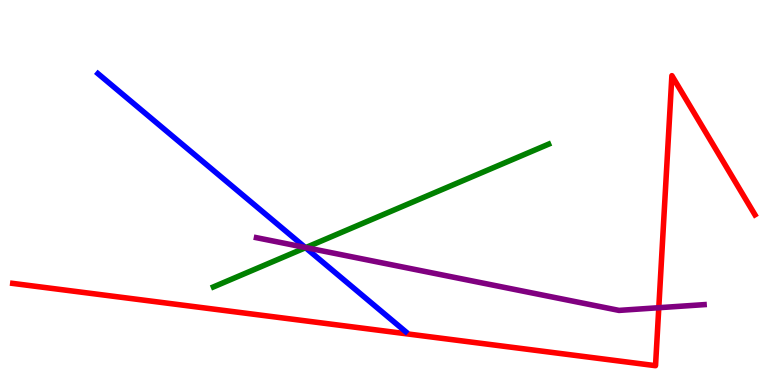[{'lines': ['blue', 'red'], 'intersections': []}, {'lines': ['green', 'red'], 'intersections': []}, {'lines': ['purple', 'red'], 'intersections': [{'x': 8.5, 'y': 2.01}]}, {'lines': ['blue', 'green'], 'intersections': [{'x': 3.94, 'y': 3.57}]}, {'lines': ['blue', 'purple'], 'intersections': [{'x': 3.94, 'y': 3.57}]}, {'lines': ['green', 'purple'], 'intersections': [{'x': 3.95, 'y': 3.57}]}]